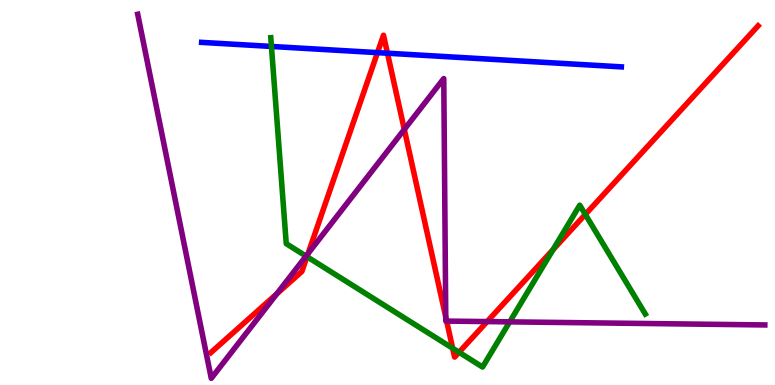[{'lines': ['blue', 'red'], 'intersections': [{'x': 4.87, 'y': 8.63}, {'x': 5.0, 'y': 8.62}]}, {'lines': ['green', 'red'], 'intersections': [{'x': 3.96, 'y': 3.33}, {'x': 5.84, 'y': 0.955}, {'x': 5.92, 'y': 0.85}, {'x': 7.14, 'y': 3.52}, {'x': 7.55, 'y': 4.43}]}, {'lines': ['purple', 'red'], 'intersections': [{'x': 3.57, 'y': 2.37}, {'x': 3.98, 'y': 3.42}, {'x': 5.22, 'y': 6.64}, {'x': 5.75, 'y': 1.77}, {'x': 5.76, 'y': 1.66}, {'x': 6.29, 'y': 1.65}]}, {'lines': ['blue', 'green'], 'intersections': [{'x': 3.5, 'y': 8.79}]}, {'lines': ['blue', 'purple'], 'intersections': []}, {'lines': ['green', 'purple'], 'intersections': [{'x': 3.95, 'y': 3.35}, {'x': 6.58, 'y': 1.64}]}]